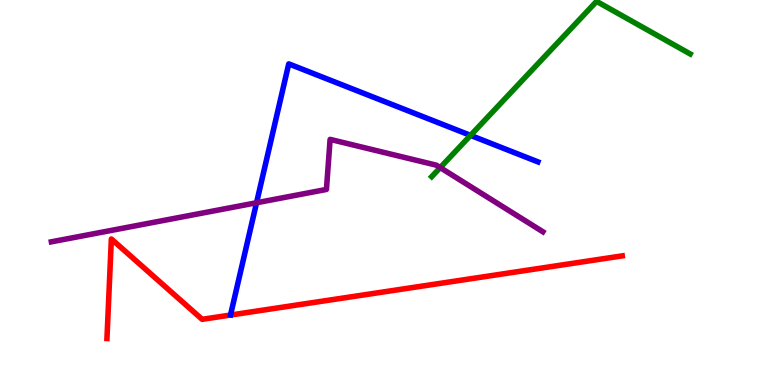[{'lines': ['blue', 'red'], 'intersections': []}, {'lines': ['green', 'red'], 'intersections': []}, {'lines': ['purple', 'red'], 'intersections': []}, {'lines': ['blue', 'green'], 'intersections': [{'x': 6.07, 'y': 6.48}]}, {'lines': ['blue', 'purple'], 'intersections': [{'x': 3.31, 'y': 4.73}]}, {'lines': ['green', 'purple'], 'intersections': [{'x': 5.68, 'y': 5.65}]}]